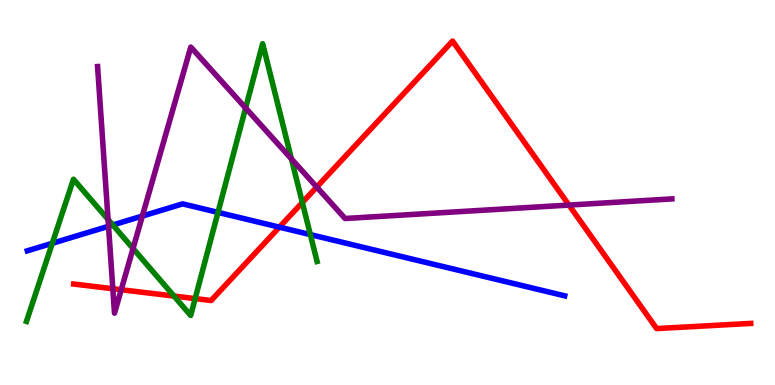[{'lines': ['blue', 'red'], 'intersections': [{'x': 3.6, 'y': 4.1}]}, {'lines': ['green', 'red'], 'intersections': [{'x': 2.24, 'y': 2.31}, {'x': 2.52, 'y': 2.24}, {'x': 3.9, 'y': 4.74}]}, {'lines': ['purple', 'red'], 'intersections': [{'x': 1.46, 'y': 2.5}, {'x': 1.56, 'y': 2.47}, {'x': 4.09, 'y': 5.14}, {'x': 7.34, 'y': 4.67}]}, {'lines': ['blue', 'green'], 'intersections': [{'x': 0.675, 'y': 3.68}, {'x': 1.46, 'y': 4.16}, {'x': 2.81, 'y': 4.48}, {'x': 4.0, 'y': 3.91}]}, {'lines': ['blue', 'purple'], 'intersections': [{'x': 1.4, 'y': 4.12}, {'x': 1.84, 'y': 4.39}]}, {'lines': ['green', 'purple'], 'intersections': [{'x': 1.39, 'y': 4.3}, {'x': 1.72, 'y': 3.55}, {'x': 3.17, 'y': 7.19}, {'x': 3.76, 'y': 5.87}]}]